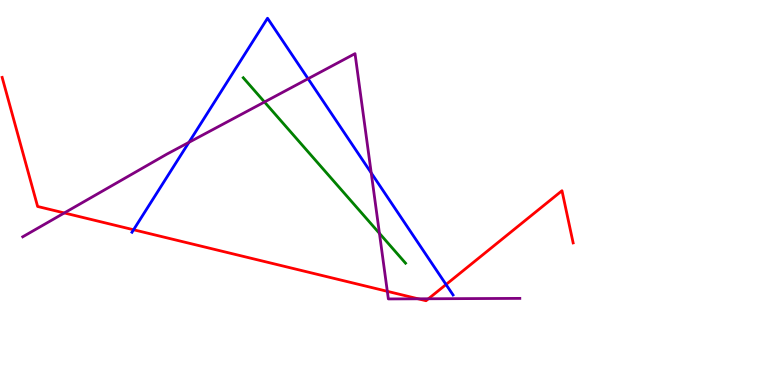[{'lines': ['blue', 'red'], 'intersections': [{'x': 1.72, 'y': 4.03}, {'x': 5.76, 'y': 2.61}]}, {'lines': ['green', 'red'], 'intersections': []}, {'lines': ['purple', 'red'], 'intersections': [{'x': 0.83, 'y': 4.47}, {'x': 5.0, 'y': 2.43}, {'x': 5.4, 'y': 2.24}, {'x': 5.53, 'y': 2.24}]}, {'lines': ['blue', 'green'], 'intersections': []}, {'lines': ['blue', 'purple'], 'intersections': [{'x': 2.44, 'y': 6.3}, {'x': 3.98, 'y': 7.96}, {'x': 4.79, 'y': 5.51}]}, {'lines': ['green', 'purple'], 'intersections': [{'x': 3.41, 'y': 7.35}, {'x': 4.9, 'y': 3.94}]}]